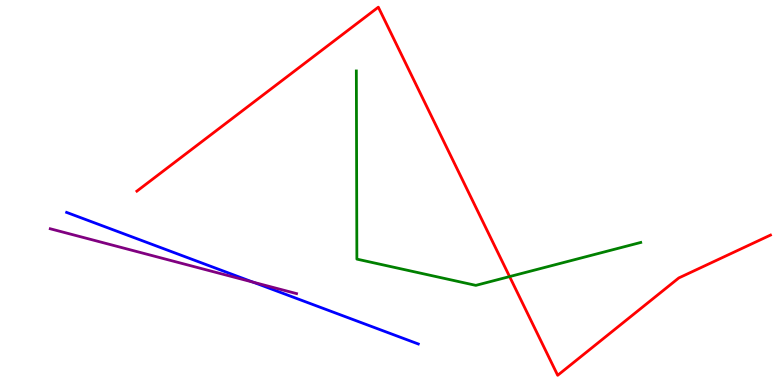[{'lines': ['blue', 'red'], 'intersections': []}, {'lines': ['green', 'red'], 'intersections': [{'x': 6.58, 'y': 2.82}]}, {'lines': ['purple', 'red'], 'intersections': []}, {'lines': ['blue', 'green'], 'intersections': []}, {'lines': ['blue', 'purple'], 'intersections': [{'x': 3.27, 'y': 2.67}]}, {'lines': ['green', 'purple'], 'intersections': []}]